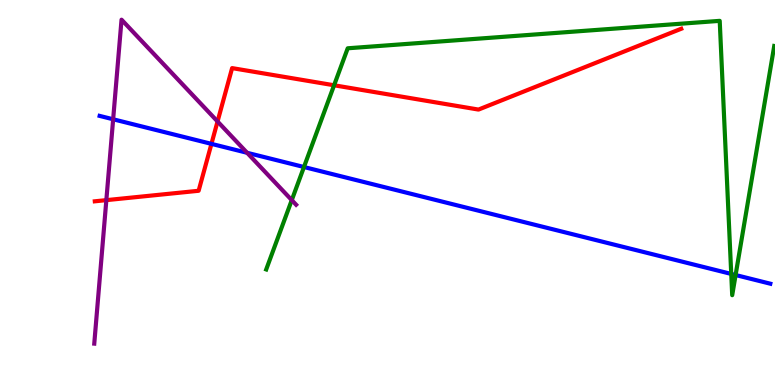[{'lines': ['blue', 'red'], 'intersections': [{'x': 2.73, 'y': 6.26}]}, {'lines': ['green', 'red'], 'intersections': [{'x': 4.31, 'y': 7.79}]}, {'lines': ['purple', 'red'], 'intersections': [{'x': 1.37, 'y': 4.8}, {'x': 2.81, 'y': 6.85}]}, {'lines': ['blue', 'green'], 'intersections': [{'x': 3.92, 'y': 5.66}, {'x': 9.44, 'y': 2.89}, {'x': 9.49, 'y': 2.86}]}, {'lines': ['blue', 'purple'], 'intersections': [{'x': 1.46, 'y': 6.9}, {'x': 3.19, 'y': 6.03}]}, {'lines': ['green', 'purple'], 'intersections': [{'x': 3.76, 'y': 4.8}]}]